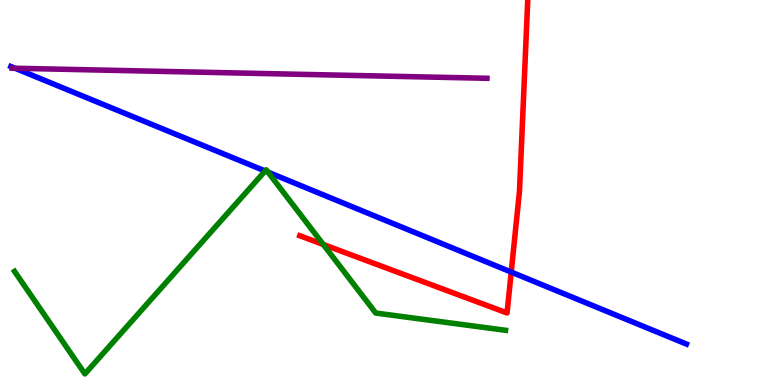[{'lines': ['blue', 'red'], 'intersections': [{'x': 6.6, 'y': 2.93}]}, {'lines': ['green', 'red'], 'intersections': [{'x': 4.17, 'y': 3.65}]}, {'lines': ['purple', 'red'], 'intersections': []}, {'lines': ['blue', 'green'], 'intersections': [{'x': 3.42, 'y': 5.56}, {'x': 3.46, 'y': 5.53}]}, {'lines': ['blue', 'purple'], 'intersections': [{'x': 0.195, 'y': 8.23}]}, {'lines': ['green', 'purple'], 'intersections': []}]